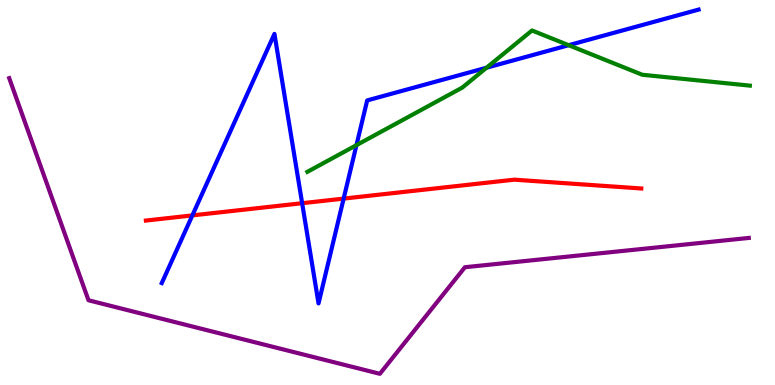[{'lines': ['blue', 'red'], 'intersections': [{'x': 2.48, 'y': 4.41}, {'x': 3.9, 'y': 4.72}, {'x': 4.43, 'y': 4.84}]}, {'lines': ['green', 'red'], 'intersections': []}, {'lines': ['purple', 'red'], 'intersections': []}, {'lines': ['blue', 'green'], 'intersections': [{'x': 4.6, 'y': 6.23}, {'x': 6.28, 'y': 8.24}, {'x': 7.34, 'y': 8.83}]}, {'lines': ['blue', 'purple'], 'intersections': []}, {'lines': ['green', 'purple'], 'intersections': []}]